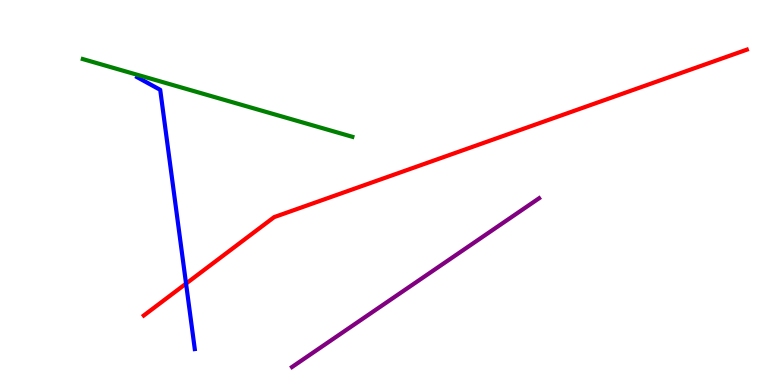[{'lines': ['blue', 'red'], 'intersections': [{'x': 2.4, 'y': 2.63}]}, {'lines': ['green', 'red'], 'intersections': []}, {'lines': ['purple', 'red'], 'intersections': []}, {'lines': ['blue', 'green'], 'intersections': []}, {'lines': ['blue', 'purple'], 'intersections': []}, {'lines': ['green', 'purple'], 'intersections': []}]